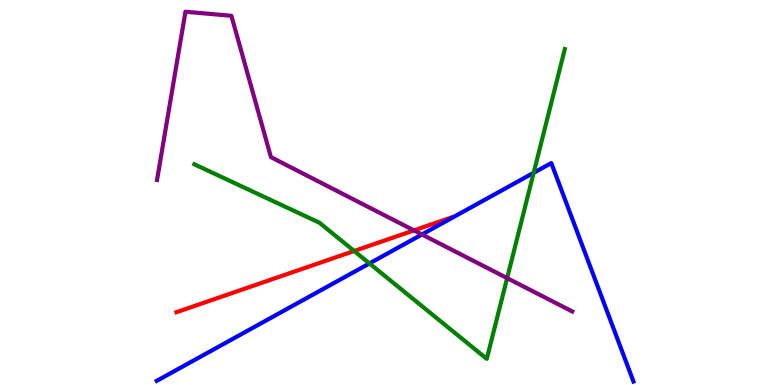[{'lines': ['blue', 'red'], 'intersections': []}, {'lines': ['green', 'red'], 'intersections': [{'x': 4.57, 'y': 3.48}]}, {'lines': ['purple', 'red'], 'intersections': [{'x': 5.34, 'y': 4.02}]}, {'lines': ['blue', 'green'], 'intersections': [{'x': 4.77, 'y': 3.16}, {'x': 6.89, 'y': 5.51}]}, {'lines': ['blue', 'purple'], 'intersections': [{'x': 5.44, 'y': 3.91}]}, {'lines': ['green', 'purple'], 'intersections': [{'x': 6.54, 'y': 2.78}]}]